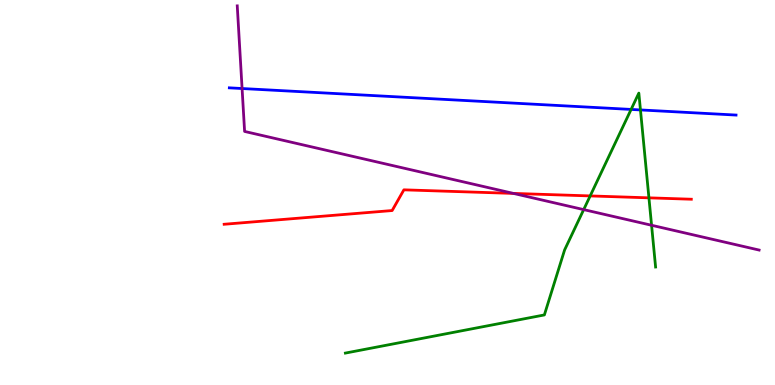[{'lines': ['blue', 'red'], 'intersections': []}, {'lines': ['green', 'red'], 'intersections': [{'x': 7.62, 'y': 4.91}, {'x': 8.37, 'y': 4.86}]}, {'lines': ['purple', 'red'], 'intersections': [{'x': 6.62, 'y': 4.98}]}, {'lines': ['blue', 'green'], 'intersections': [{'x': 8.14, 'y': 7.16}, {'x': 8.26, 'y': 7.14}]}, {'lines': ['blue', 'purple'], 'intersections': [{'x': 3.12, 'y': 7.7}]}, {'lines': ['green', 'purple'], 'intersections': [{'x': 7.53, 'y': 4.56}, {'x': 8.41, 'y': 4.15}]}]